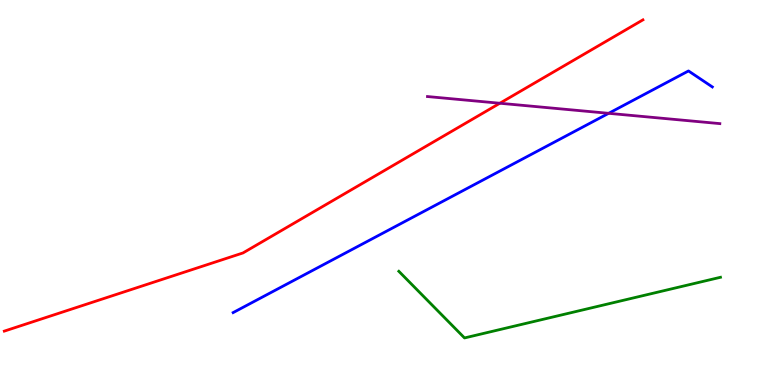[{'lines': ['blue', 'red'], 'intersections': []}, {'lines': ['green', 'red'], 'intersections': []}, {'lines': ['purple', 'red'], 'intersections': [{'x': 6.45, 'y': 7.32}]}, {'lines': ['blue', 'green'], 'intersections': []}, {'lines': ['blue', 'purple'], 'intersections': [{'x': 7.85, 'y': 7.06}]}, {'lines': ['green', 'purple'], 'intersections': []}]